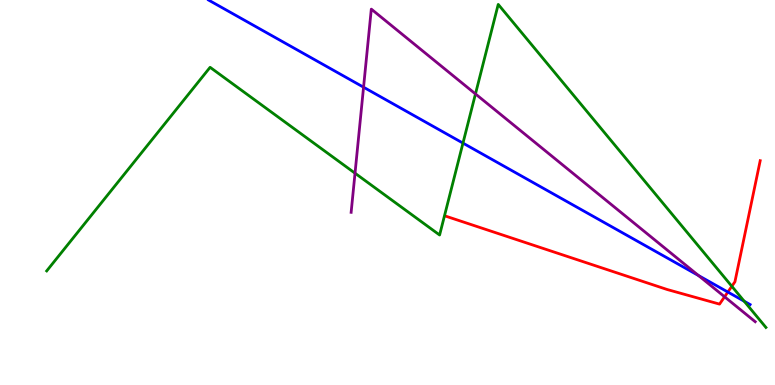[{'lines': ['blue', 'red'], 'intersections': [{'x': 9.39, 'y': 2.41}]}, {'lines': ['green', 'red'], 'intersections': [{'x': 9.44, 'y': 2.56}]}, {'lines': ['purple', 'red'], 'intersections': [{'x': 9.35, 'y': 2.29}]}, {'lines': ['blue', 'green'], 'intersections': [{'x': 5.97, 'y': 6.28}, {'x': 9.6, 'y': 2.18}]}, {'lines': ['blue', 'purple'], 'intersections': [{'x': 4.69, 'y': 7.73}, {'x': 9.01, 'y': 2.84}]}, {'lines': ['green', 'purple'], 'intersections': [{'x': 4.58, 'y': 5.5}, {'x': 6.14, 'y': 7.56}]}]